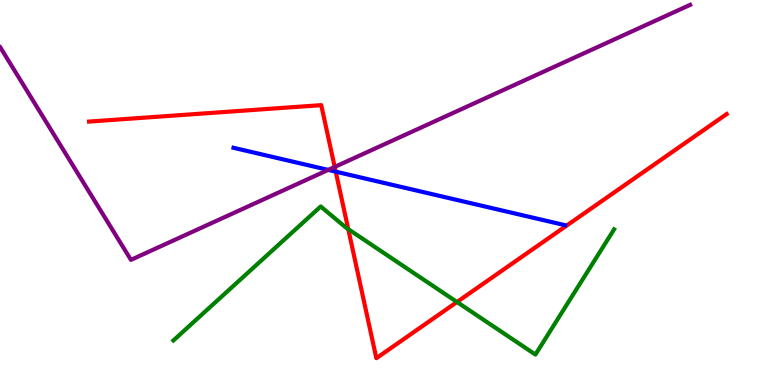[{'lines': ['blue', 'red'], 'intersections': [{'x': 4.33, 'y': 5.54}]}, {'lines': ['green', 'red'], 'intersections': [{'x': 4.49, 'y': 4.05}, {'x': 5.9, 'y': 2.16}]}, {'lines': ['purple', 'red'], 'intersections': [{'x': 4.32, 'y': 5.66}]}, {'lines': ['blue', 'green'], 'intersections': []}, {'lines': ['blue', 'purple'], 'intersections': [{'x': 4.23, 'y': 5.59}]}, {'lines': ['green', 'purple'], 'intersections': []}]